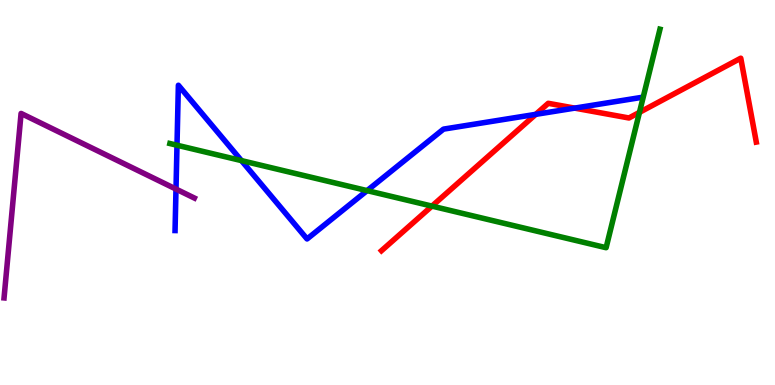[{'lines': ['blue', 'red'], 'intersections': [{'x': 6.91, 'y': 7.03}, {'x': 7.42, 'y': 7.19}]}, {'lines': ['green', 'red'], 'intersections': [{'x': 5.57, 'y': 4.65}, {'x': 8.25, 'y': 7.08}]}, {'lines': ['purple', 'red'], 'intersections': []}, {'lines': ['blue', 'green'], 'intersections': [{'x': 2.28, 'y': 6.23}, {'x': 3.12, 'y': 5.83}, {'x': 4.74, 'y': 5.05}]}, {'lines': ['blue', 'purple'], 'intersections': [{'x': 2.27, 'y': 5.09}]}, {'lines': ['green', 'purple'], 'intersections': []}]